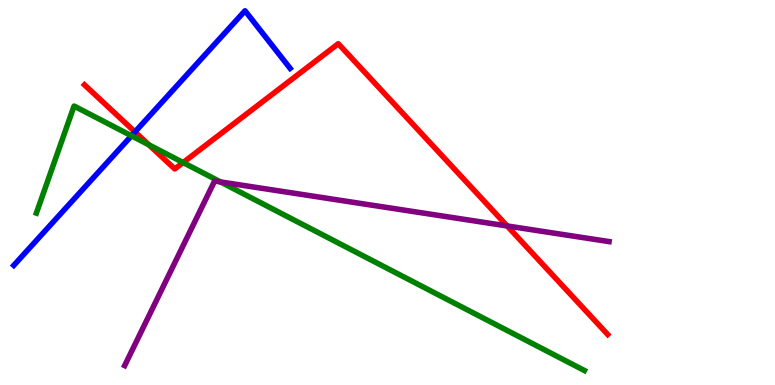[{'lines': ['blue', 'red'], 'intersections': [{'x': 1.74, 'y': 6.57}]}, {'lines': ['green', 'red'], 'intersections': [{'x': 1.92, 'y': 6.24}, {'x': 2.36, 'y': 5.78}]}, {'lines': ['purple', 'red'], 'intersections': [{'x': 6.54, 'y': 4.13}]}, {'lines': ['blue', 'green'], 'intersections': [{'x': 1.7, 'y': 6.47}]}, {'lines': ['blue', 'purple'], 'intersections': []}, {'lines': ['green', 'purple'], 'intersections': [{'x': 2.85, 'y': 5.27}]}]